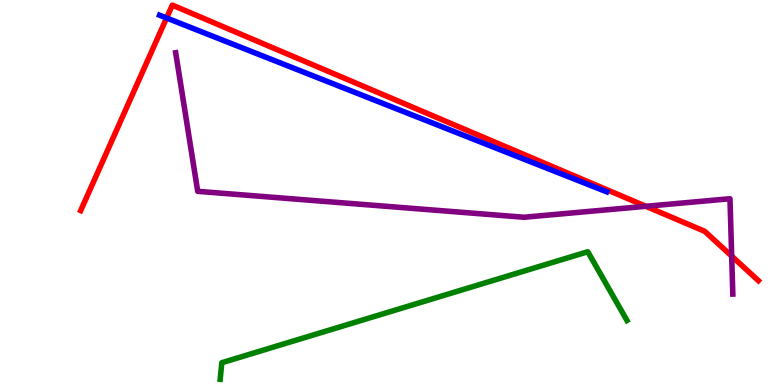[{'lines': ['blue', 'red'], 'intersections': [{'x': 2.15, 'y': 9.53}]}, {'lines': ['green', 'red'], 'intersections': []}, {'lines': ['purple', 'red'], 'intersections': [{'x': 8.33, 'y': 4.64}, {'x': 9.44, 'y': 3.35}]}, {'lines': ['blue', 'green'], 'intersections': []}, {'lines': ['blue', 'purple'], 'intersections': []}, {'lines': ['green', 'purple'], 'intersections': []}]